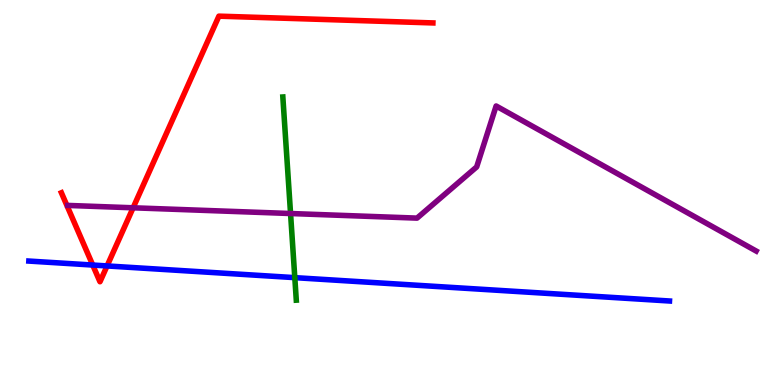[{'lines': ['blue', 'red'], 'intersections': [{'x': 1.2, 'y': 3.12}, {'x': 1.38, 'y': 3.09}]}, {'lines': ['green', 'red'], 'intersections': []}, {'lines': ['purple', 'red'], 'intersections': [{'x': 1.72, 'y': 4.6}]}, {'lines': ['blue', 'green'], 'intersections': [{'x': 3.8, 'y': 2.79}]}, {'lines': ['blue', 'purple'], 'intersections': []}, {'lines': ['green', 'purple'], 'intersections': [{'x': 3.75, 'y': 4.45}]}]